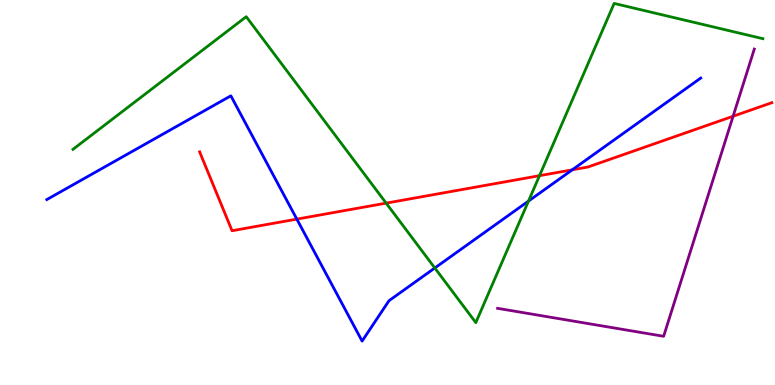[{'lines': ['blue', 'red'], 'intersections': [{'x': 3.83, 'y': 4.31}, {'x': 7.38, 'y': 5.59}]}, {'lines': ['green', 'red'], 'intersections': [{'x': 4.98, 'y': 4.72}, {'x': 6.96, 'y': 5.44}]}, {'lines': ['purple', 'red'], 'intersections': [{'x': 9.46, 'y': 6.98}]}, {'lines': ['blue', 'green'], 'intersections': [{'x': 5.61, 'y': 3.04}, {'x': 6.82, 'y': 4.78}]}, {'lines': ['blue', 'purple'], 'intersections': []}, {'lines': ['green', 'purple'], 'intersections': []}]